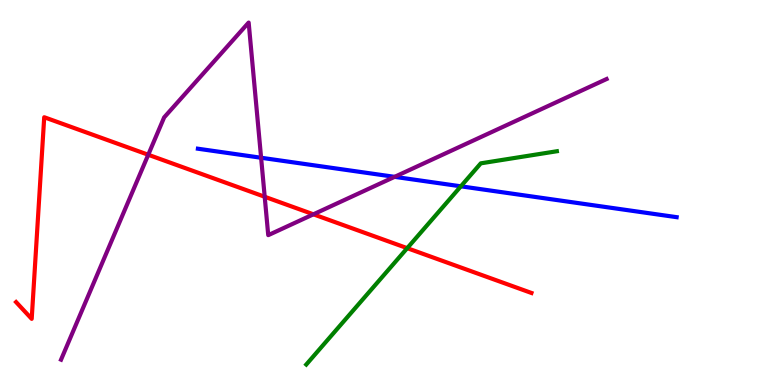[{'lines': ['blue', 'red'], 'intersections': []}, {'lines': ['green', 'red'], 'intersections': [{'x': 5.25, 'y': 3.55}]}, {'lines': ['purple', 'red'], 'intersections': [{'x': 1.91, 'y': 5.98}, {'x': 3.42, 'y': 4.89}, {'x': 4.04, 'y': 4.43}]}, {'lines': ['blue', 'green'], 'intersections': [{'x': 5.95, 'y': 5.16}]}, {'lines': ['blue', 'purple'], 'intersections': [{'x': 3.37, 'y': 5.9}, {'x': 5.09, 'y': 5.41}]}, {'lines': ['green', 'purple'], 'intersections': []}]